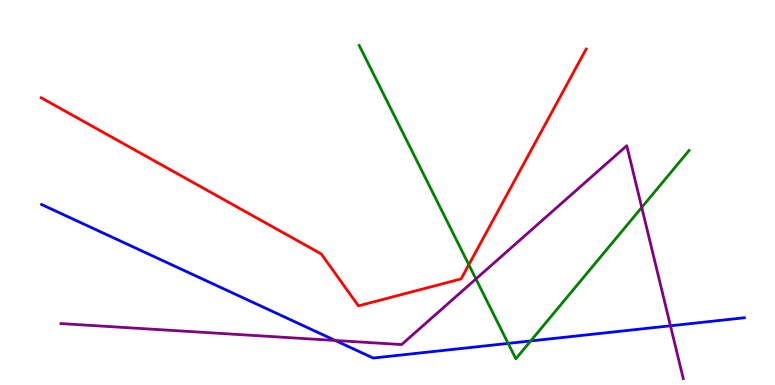[{'lines': ['blue', 'red'], 'intersections': []}, {'lines': ['green', 'red'], 'intersections': [{'x': 6.05, 'y': 3.12}]}, {'lines': ['purple', 'red'], 'intersections': []}, {'lines': ['blue', 'green'], 'intersections': [{'x': 6.56, 'y': 1.08}, {'x': 6.85, 'y': 1.14}]}, {'lines': ['blue', 'purple'], 'intersections': [{'x': 4.33, 'y': 1.16}, {'x': 8.65, 'y': 1.54}]}, {'lines': ['green', 'purple'], 'intersections': [{'x': 6.14, 'y': 2.75}, {'x': 8.28, 'y': 4.61}]}]